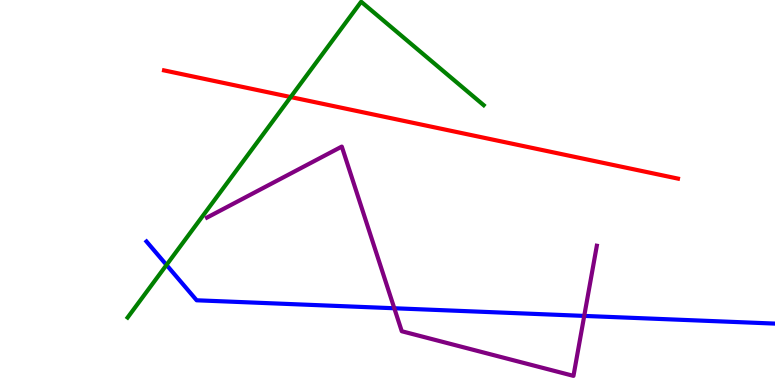[{'lines': ['blue', 'red'], 'intersections': []}, {'lines': ['green', 'red'], 'intersections': [{'x': 3.75, 'y': 7.48}]}, {'lines': ['purple', 'red'], 'intersections': []}, {'lines': ['blue', 'green'], 'intersections': [{'x': 2.15, 'y': 3.12}]}, {'lines': ['blue', 'purple'], 'intersections': [{'x': 5.09, 'y': 1.99}, {'x': 7.54, 'y': 1.79}]}, {'lines': ['green', 'purple'], 'intersections': []}]